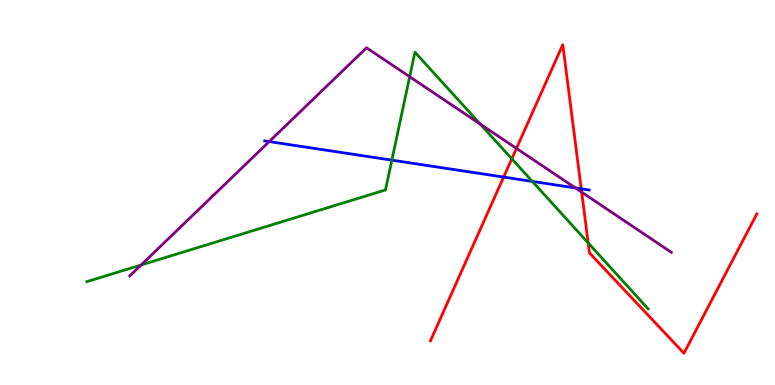[{'lines': ['blue', 'red'], 'intersections': [{'x': 6.5, 'y': 5.4}, {'x': 7.5, 'y': 5.1}]}, {'lines': ['green', 'red'], 'intersections': [{'x': 6.6, 'y': 5.87}, {'x': 7.59, 'y': 3.69}]}, {'lines': ['purple', 'red'], 'intersections': [{'x': 6.66, 'y': 6.15}, {'x': 7.51, 'y': 5.01}]}, {'lines': ['blue', 'green'], 'intersections': [{'x': 5.06, 'y': 5.84}, {'x': 6.87, 'y': 5.29}]}, {'lines': ['blue', 'purple'], 'intersections': [{'x': 3.47, 'y': 6.32}, {'x': 7.42, 'y': 5.12}]}, {'lines': ['green', 'purple'], 'intersections': [{'x': 1.82, 'y': 3.12}, {'x': 5.29, 'y': 8.01}, {'x': 6.2, 'y': 6.78}]}]